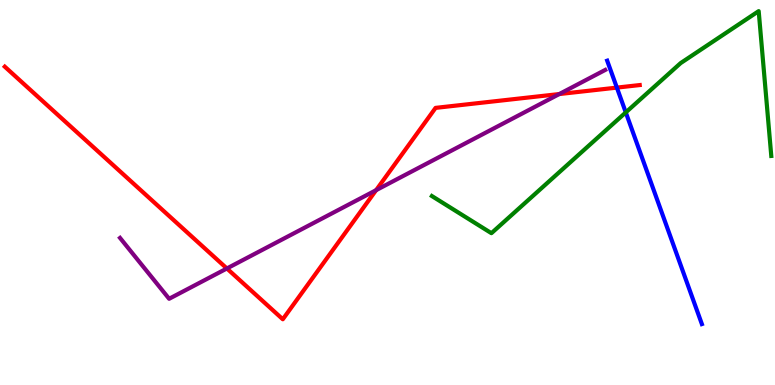[{'lines': ['blue', 'red'], 'intersections': [{'x': 7.96, 'y': 7.72}]}, {'lines': ['green', 'red'], 'intersections': []}, {'lines': ['purple', 'red'], 'intersections': [{'x': 2.93, 'y': 3.03}, {'x': 4.85, 'y': 5.06}, {'x': 7.22, 'y': 7.56}]}, {'lines': ['blue', 'green'], 'intersections': [{'x': 8.07, 'y': 7.08}]}, {'lines': ['blue', 'purple'], 'intersections': []}, {'lines': ['green', 'purple'], 'intersections': []}]